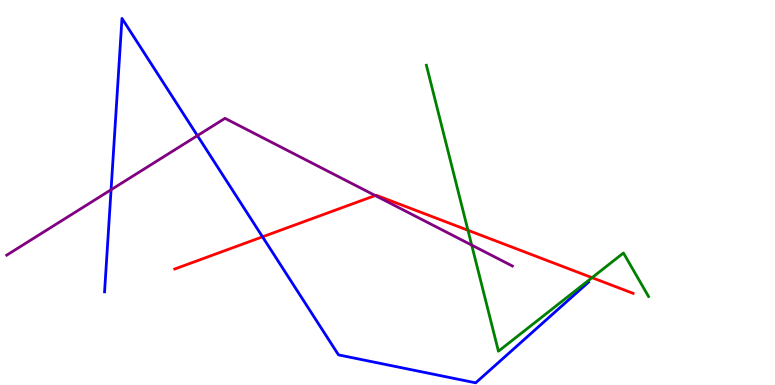[{'lines': ['blue', 'red'], 'intersections': [{'x': 3.39, 'y': 3.85}]}, {'lines': ['green', 'red'], 'intersections': [{'x': 6.04, 'y': 4.02}, {'x': 7.64, 'y': 2.79}]}, {'lines': ['purple', 'red'], 'intersections': [{'x': 4.84, 'y': 4.92}]}, {'lines': ['blue', 'green'], 'intersections': []}, {'lines': ['blue', 'purple'], 'intersections': [{'x': 1.43, 'y': 5.07}, {'x': 2.55, 'y': 6.48}]}, {'lines': ['green', 'purple'], 'intersections': [{'x': 6.09, 'y': 3.63}]}]